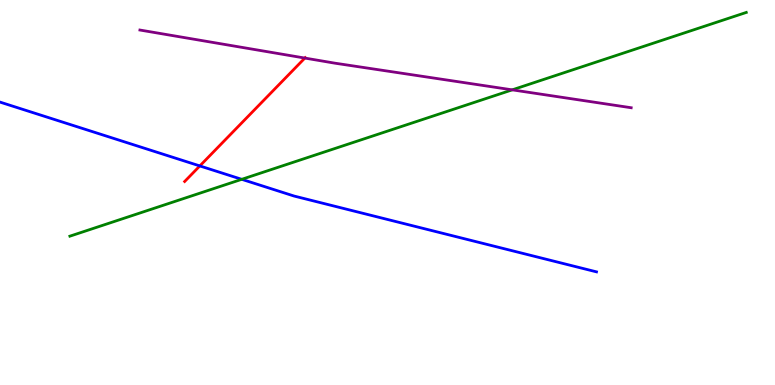[{'lines': ['blue', 'red'], 'intersections': [{'x': 2.58, 'y': 5.69}]}, {'lines': ['green', 'red'], 'intersections': []}, {'lines': ['purple', 'red'], 'intersections': [{'x': 3.93, 'y': 8.49}]}, {'lines': ['blue', 'green'], 'intersections': [{'x': 3.12, 'y': 5.34}]}, {'lines': ['blue', 'purple'], 'intersections': []}, {'lines': ['green', 'purple'], 'intersections': [{'x': 6.61, 'y': 7.67}]}]